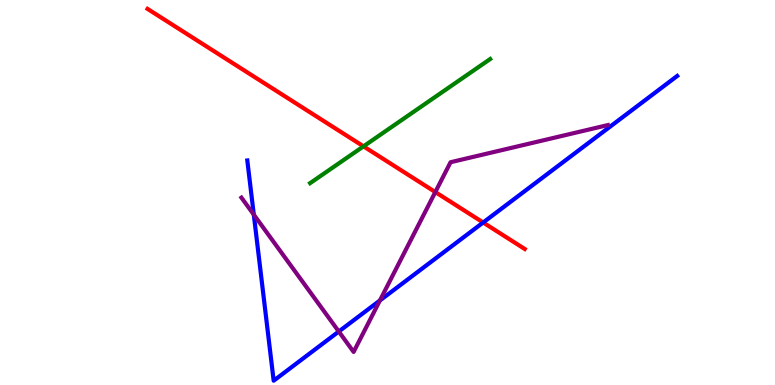[{'lines': ['blue', 'red'], 'intersections': [{'x': 6.23, 'y': 4.22}]}, {'lines': ['green', 'red'], 'intersections': [{'x': 4.69, 'y': 6.2}]}, {'lines': ['purple', 'red'], 'intersections': [{'x': 5.62, 'y': 5.01}]}, {'lines': ['blue', 'green'], 'intersections': []}, {'lines': ['blue', 'purple'], 'intersections': [{'x': 3.27, 'y': 4.42}, {'x': 4.37, 'y': 1.39}, {'x': 4.9, 'y': 2.2}]}, {'lines': ['green', 'purple'], 'intersections': []}]